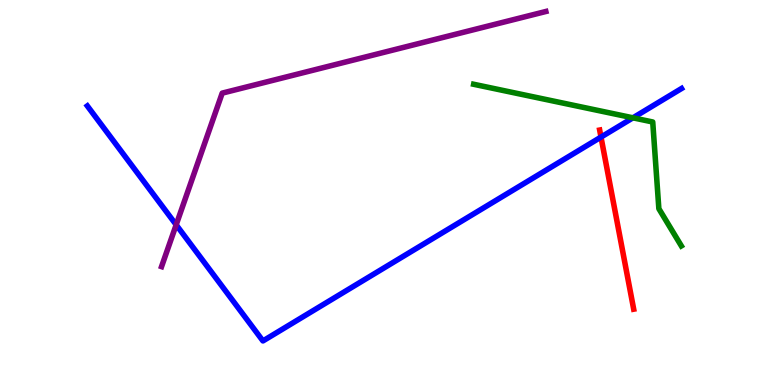[{'lines': ['blue', 'red'], 'intersections': [{'x': 7.75, 'y': 6.44}]}, {'lines': ['green', 'red'], 'intersections': []}, {'lines': ['purple', 'red'], 'intersections': []}, {'lines': ['blue', 'green'], 'intersections': [{'x': 8.17, 'y': 6.94}]}, {'lines': ['blue', 'purple'], 'intersections': [{'x': 2.27, 'y': 4.16}]}, {'lines': ['green', 'purple'], 'intersections': []}]